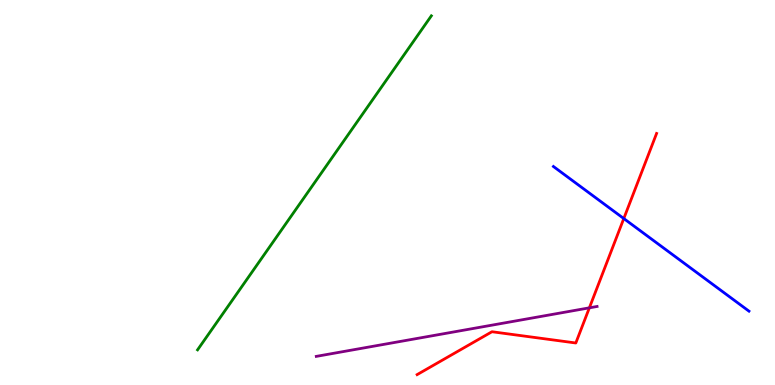[{'lines': ['blue', 'red'], 'intersections': [{'x': 8.05, 'y': 4.32}]}, {'lines': ['green', 'red'], 'intersections': []}, {'lines': ['purple', 'red'], 'intersections': [{'x': 7.6, 'y': 2.0}]}, {'lines': ['blue', 'green'], 'intersections': []}, {'lines': ['blue', 'purple'], 'intersections': []}, {'lines': ['green', 'purple'], 'intersections': []}]